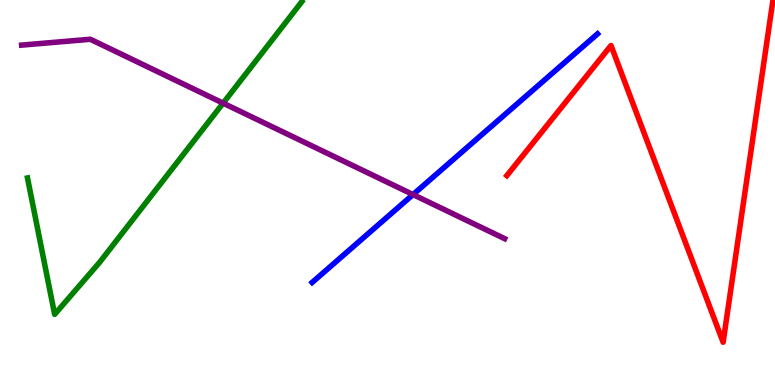[{'lines': ['blue', 'red'], 'intersections': []}, {'lines': ['green', 'red'], 'intersections': []}, {'lines': ['purple', 'red'], 'intersections': []}, {'lines': ['blue', 'green'], 'intersections': []}, {'lines': ['blue', 'purple'], 'intersections': [{'x': 5.33, 'y': 4.95}]}, {'lines': ['green', 'purple'], 'intersections': [{'x': 2.88, 'y': 7.32}]}]